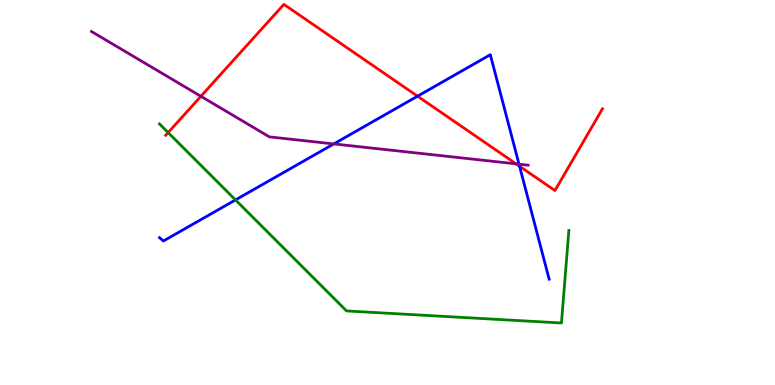[{'lines': ['blue', 'red'], 'intersections': [{'x': 5.39, 'y': 7.5}, {'x': 6.7, 'y': 5.68}]}, {'lines': ['green', 'red'], 'intersections': [{'x': 2.17, 'y': 6.56}]}, {'lines': ['purple', 'red'], 'intersections': [{'x': 2.59, 'y': 7.5}, {'x': 6.66, 'y': 5.74}]}, {'lines': ['blue', 'green'], 'intersections': [{'x': 3.04, 'y': 4.81}]}, {'lines': ['blue', 'purple'], 'intersections': [{'x': 4.31, 'y': 6.26}, {'x': 6.7, 'y': 5.74}]}, {'lines': ['green', 'purple'], 'intersections': []}]